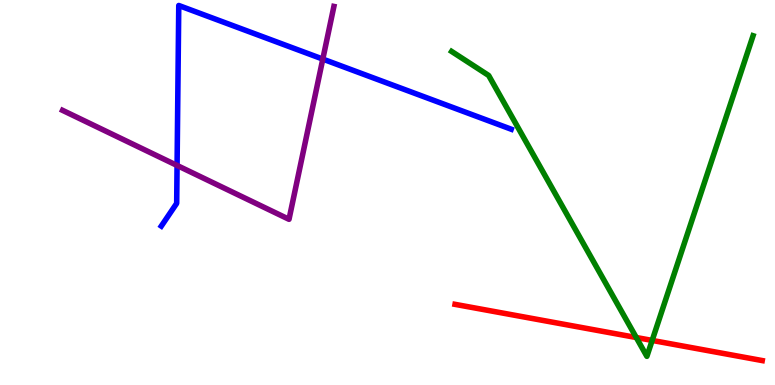[{'lines': ['blue', 'red'], 'intersections': []}, {'lines': ['green', 'red'], 'intersections': [{'x': 8.21, 'y': 1.23}, {'x': 8.42, 'y': 1.16}]}, {'lines': ['purple', 'red'], 'intersections': []}, {'lines': ['blue', 'green'], 'intersections': []}, {'lines': ['blue', 'purple'], 'intersections': [{'x': 2.28, 'y': 5.7}, {'x': 4.17, 'y': 8.47}]}, {'lines': ['green', 'purple'], 'intersections': []}]